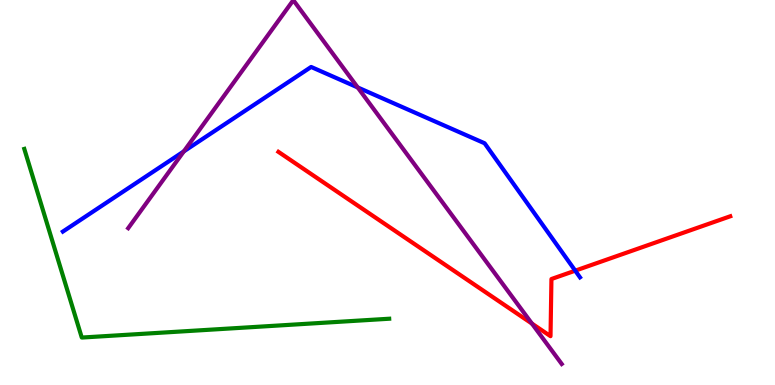[{'lines': ['blue', 'red'], 'intersections': [{'x': 7.42, 'y': 2.97}]}, {'lines': ['green', 'red'], 'intersections': []}, {'lines': ['purple', 'red'], 'intersections': [{'x': 6.86, 'y': 1.59}]}, {'lines': ['blue', 'green'], 'intersections': []}, {'lines': ['blue', 'purple'], 'intersections': [{'x': 2.37, 'y': 6.07}, {'x': 4.62, 'y': 7.73}]}, {'lines': ['green', 'purple'], 'intersections': []}]